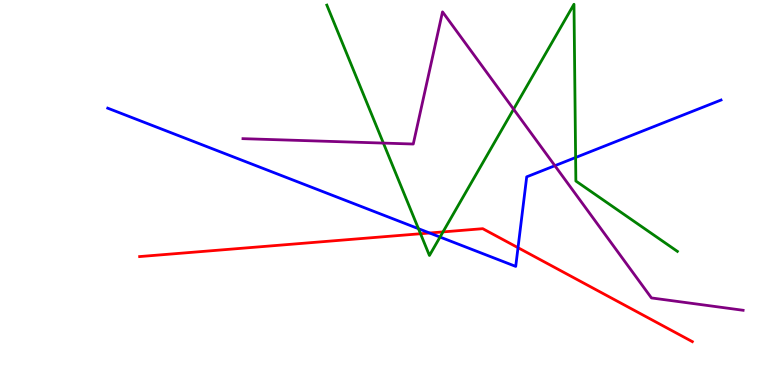[{'lines': ['blue', 'red'], 'intersections': [{'x': 5.54, 'y': 3.95}, {'x': 6.68, 'y': 3.57}]}, {'lines': ['green', 'red'], 'intersections': [{'x': 5.43, 'y': 3.93}, {'x': 5.72, 'y': 3.98}]}, {'lines': ['purple', 'red'], 'intersections': []}, {'lines': ['blue', 'green'], 'intersections': [{'x': 5.4, 'y': 4.06}, {'x': 5.68, 'y': 3.84}, {'x': 7.43, 'y': 5.91}]}, {'lines': ['blue', 'purple'], 'intersections': [{'x': 7.16, 'y': 5.7}]}, {'lines': ['green', 'purple'], 'intersections': [{'x': 4.95, 'y': 6.28}, {'x': 6.63, 'y': 7.16}]}]